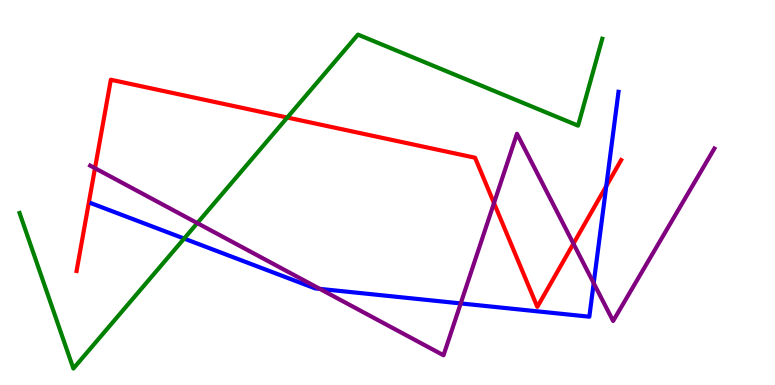[{'lines': ['blue', 'red'], 'intersections': [{'x': 7.82, 'y': 5.17}]}, {'lines': ['green', 'red'], 'intersections': [{'x': 3.71, 'y': 6.95}]}, {'lines': ['purple', 'red'], 'intersections': [{'x': 1.23, 'y': 5.63}, {'x': 6.37, 'y': 4.73}, {'x': 7.4, 'y': 3.67}]}, {'lines': ['blue', 'green'], 'intersections': [{'x': 2.38, 'y': 3.8}]}, {'lines': ['blue', 'purple'], 'intersections': [{'x': 4.13, 'y': 2.5}, {'x': 5.94, 'y': 2.12}, {'x': 7.66, 'y': 2.65}]}, {'lines': ['green', 'purple'], 'intersections': [{'x': 2.55, 'y': 4.2}]}]